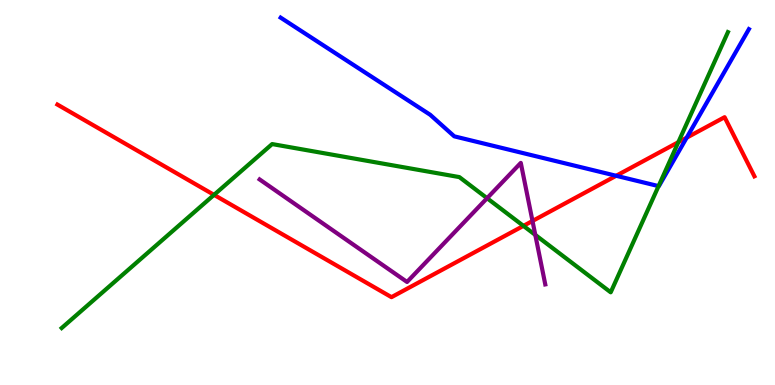[{'lines': ['blue', 'red'], 'intersections': [{'x': 7.95, 'y': 5.43}, {'x': 8.86, 'y': 6.42}]}, {'lines': ['green', 'red'], 'intersections': [{'x': 2.76, 'y': 4.94}, {'x': 6.75, 'y': 4.13}, {'x': 8.75, 'y': 6.31}]}, {'lines': ['purple', 'red'], 'intersections': [{'x': 6.87, 'y': 4.26}]}, {'lines': ['blue', 'green'], 'intersections': [{'x': 8.5, 'y': 5.17}]}, {'lines': ['blue', 'purple'], 'intersections': []}, {'lines': ['green', 'purple'], 'intersections': [{'x': 6.28, 'y': 4.85}, {'x': 6.91, 'y': 3.9}]}]